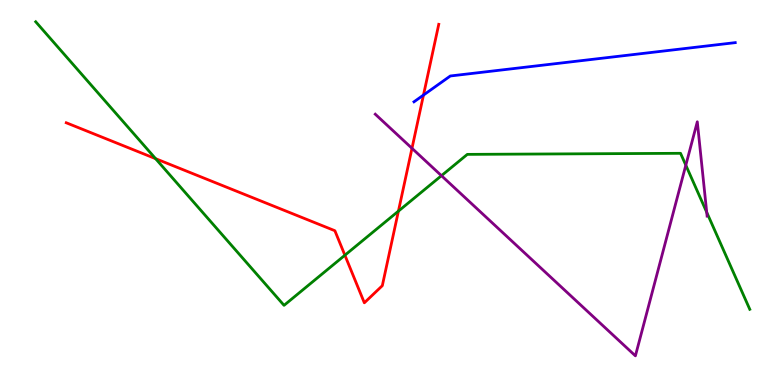[{'lines': ['blue', 'red'], 'intersections': [{'x': 5.46, 'y': 7.53}]}, {'lines': ['green', 'red'], 'intersections': [{'x': 2.01, 'y': 5.88}, {'x': 4.45, 'y': 3.37}, {'x': 5.14, 'y': 4.52}]}, {'lines': ['purple', 'red'], 'intersections': [{'x': 5.32, 'y': 6.15}]}, {'lines': ['blue', 'green'], 'intersections': []}, {'lines': ['blue', 'purple'], 'intersections': []}, {'lines': ['green', 'purple'], 'intersections': [{'x': 5.7, 'y': 5.44}, {'x': 8.85, 'y': 5.71}, {'x': 9.12, 'y': 4.49}]}]